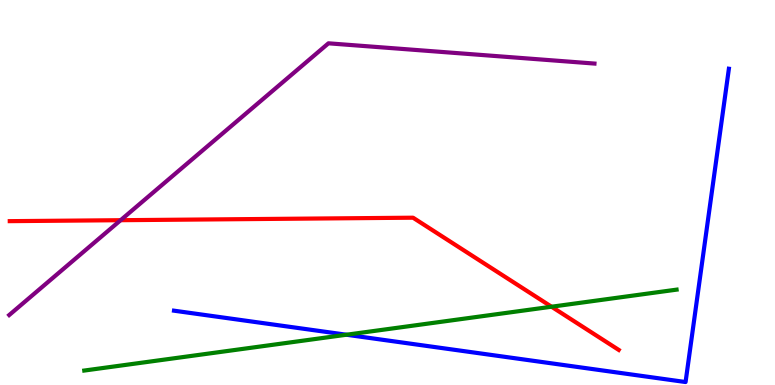[{'lines': ['blue', 'red'], 'intersections': []}, {'lines': ['green', 'red'], 'intersections': [{'x': 7.12, 'y': 2.03}]}, {'lines': ['purple', 'red'], 'intersections': [{'x': 1.56, 'y': 4.28}]}, {'lines': ['blue', 'green'], 'intersections': [{'x': 4.47, 'y': 1.31}]}, {'lines': ['blue', 'purple'], 'intersections': []}, {'lines': ['green', 'purple'], 'intersections': []}]